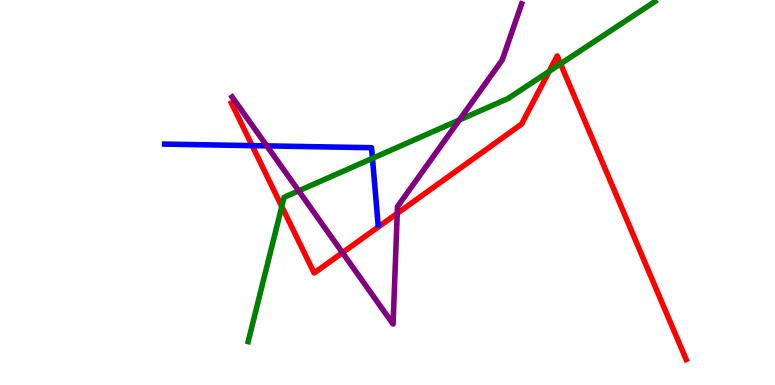[{'lines': ['blue', 'red'], 'intersections': [{'x': 3.25, 'y': 6.22}]}, {'lines': ['green', 'red'], 'intersections': [{'x': 3.64, 'y': 4.64}, {'x': 7.09, 'y': 8.15}, {'x': 7.23, 'y': 8.34}]}, {'lines': ['purple', 'red'], 'intersections': [{'x': 4.42, 'y': 3.44}, {'x': 5.13, 'y': 4.46}]}, {'lines': ['blue', 'green'], 'intersections': [{'x': 4.81, 'y': 5.89}]}, {'lines': ['blue', 'purple'], 'intersections': [{'x': 3.44, 'y': 6.21}]}, {'lines': ['green', 'purple'], 'intersections': [{'x': 3.85, 'y': 5.04}, {'x': 5.93, 'y': 6.88}]}]